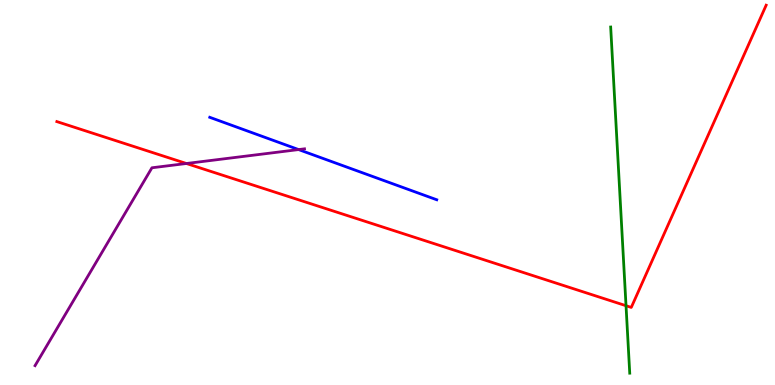[{'lines': ['blue', 'red'], 'intersections': []}, {'lines': ['green', 'red'], 'intersections': [{'x': 8.08, 'y': 2.06}]}, {'lines': ['purple', 'red'], 'intersections': [{'x': 2.41, 'y': 5.75}]}, {'lines': ['blue', 'green'], 'intersections': []}, {'lines': ['blue', 'purple'], 'intersections': [{'x': 3.85, 'y': 6.11}]}, {'lines': ['green', 'purple'], 'intersections': []}]